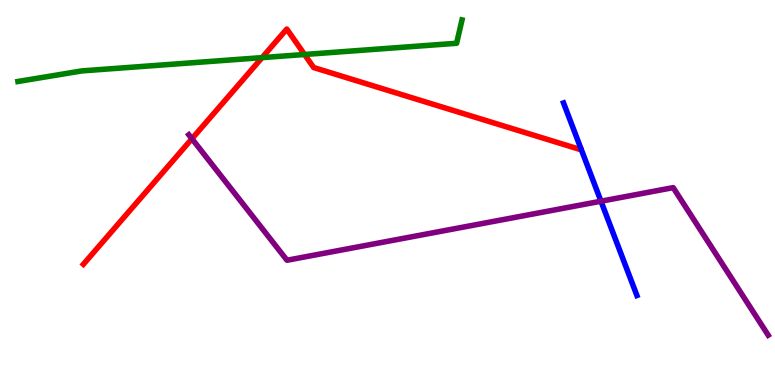[{'lines': ['blue', 'red'], 'intersections': []}, {'lines': ['green', 'red'], 'intersections': [{'x': 3.38, 'y': 8.5}, {'x': 3.93, 'y': 8.58}]}, {'lines': ['purple', 'red'], 'intersections': [{'x': 2.48, 'y': 6.4}]}, {'lines': ['blue', 'green'], 'intersections': []}, {'lines': ['blue', 'purple'], 'intersections': [{'x': 7.75, 'y': 4.77}]}, {'lines': ['green', 'purple'], 'intersections': []}]